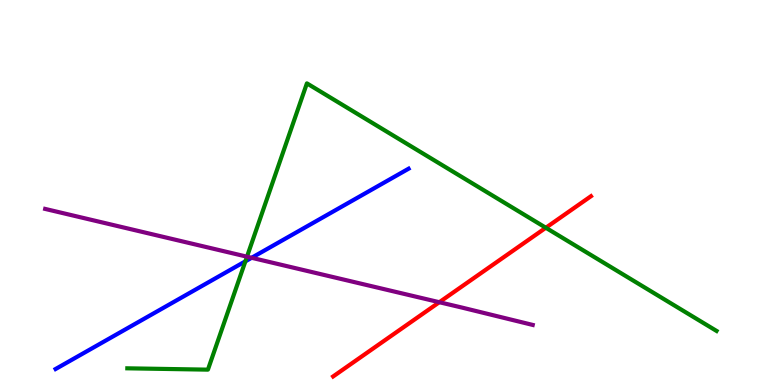[{'lines': ['blue', 'red'], 'intersections': []}, {'lines': ['green', 'red'], 'intersections': [{'x': 7.04, 'y': 4.08}]}, {'lines': ['purple', 'red'], 'intersections': [{'x': 5.67, 'y': 2.15}]}, {'lines': ['blue', 'green'], 'intersections': [{'x': 3.17, 'y': 3.21}]}, {'lines': ['blue', 'purple'], 'intersections': [{'x': 3.25, 'y': 3.3}]}, {'lines': ['green', 'purple'], 'intersections': [{'x': 3.19, 'y': 3.33}]}]